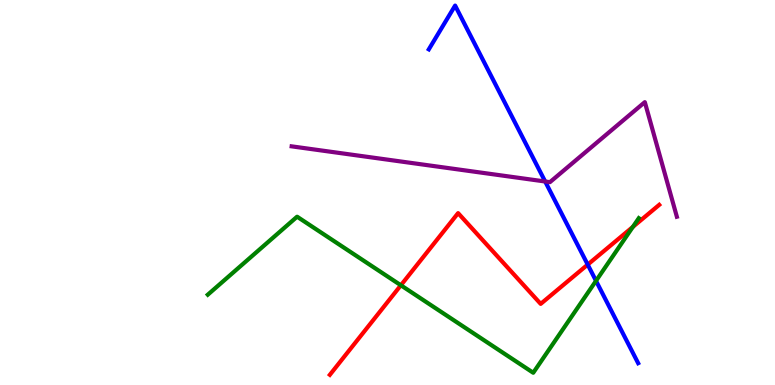[{'lines': ['blue', 'red'], 'intersections': [{'x': 7.58, 'y': 3.13}]}, {'lines': ['green', 'red'], 'intersections': [{'x': 5.17, 'y': 2.59}, {'x': 8.17, 'y': 4.11}]}, {'lines': ['purple', 'red'], 'intersections': []}, {'lines': ['blue', 'green'], 'intersections': [{'x': 7.69, 'y': 2.71}]}, {'lines': ['blue', 'purple'], 'intersections': [{'x': 7.03, 'y': 5.29}]}, {'lines': ['green', 'purple'], 'intersections': []}]